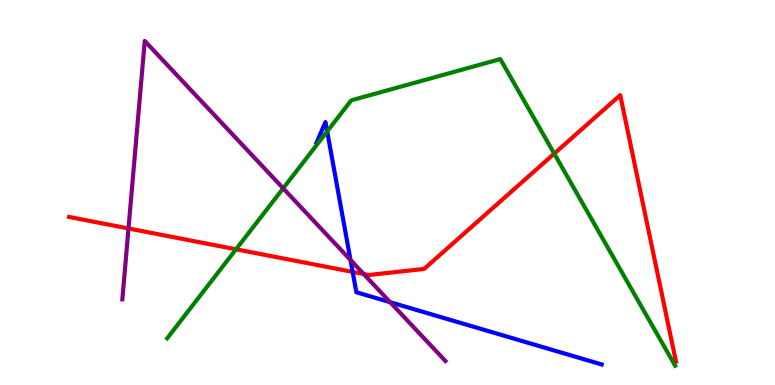[{'lines': ['blue', 'red'], 'intersections': [{'x': 4.55, 'y': 2.94}]}, {'lines': ['green', 'red'], 'intersections': [{'x': 3.05, 'y': 3.52}, {'x': 7.15, 'y': 6.01}]}, {'lines': ['purple', 'red'], 'intersections': [{'x': 1.66, 'y': 4.07}, {'x': 4.69, 'y': 2.88}]}, {'lines': ['blue', 'green'], 'intersections': [{'x': 4.22, 'y': 6.59}]}, {'lines': ['blue', 'purple'], 'intersections': [{'x': 4.52, 'y': 3.25}, {'x': 5.03, 'y': 2.15}]}, {'lines': ['green', 'purple'], 'intersections': [{'x': 3.65, 'y': 5.11}]}]